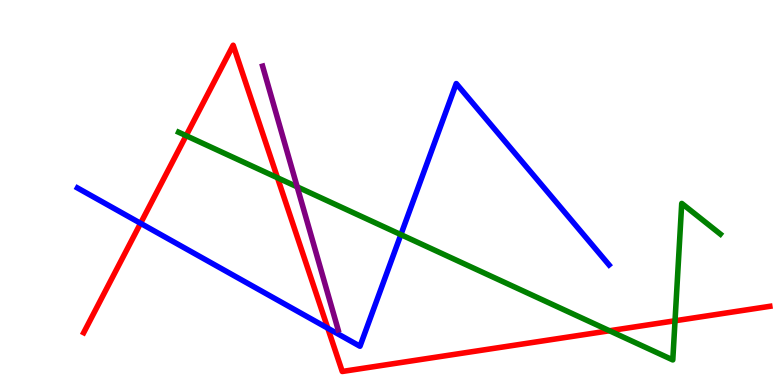[{'lines': ['blue', 'red'], 'intersections': [{'x': 1.81, 'y': 4.2}, {'x': 4.23, 'y': 1.47}]}, {'lines': ['green', 'red'], 'intersections': [{'x': 2.4, 'y': 6.48}, {'x': 3.58, 'y': 5.38}, {'x': 7.86, 'y': 1.41}, {'x': 8.71, 'y': 1.67}]}, {'lines': ['purple', 'red'], 'intersections': []}, {'lines': ['blue', 'green'], 'intersections': [{'x': 5.17, 'y': 3.91}]}, {'lines': ['blue', 'purple'], 'intersections': []}, {'lines': ['green', 'purple'], 'intersections': [{'x': 3.83, 'y': 5.15}]}]